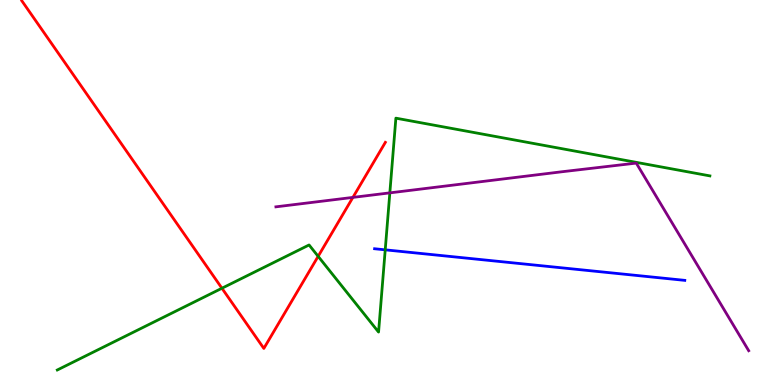[{'lines': ['blue', 'red'], 'intersections': []}, {'lines': ['green', 'red'], 'intersections': [{'x': 2.86, 'y': 2.51}, {'x': 4.11, 'y': 3.34}]}, {'lines': ['purple', 'red'], 'intersections': [{'x': 4.55, 'y': 4.87}]}, {'lines': ['blue', 'green'], 'intersections': [{'x': 4.97, 'y': 3.51}]}, {'lines': ['blue', 'purple'], 'intersections': []}, {'lines': ['green', 'purple'], 'intersections': [{'x': 5.03, 'y': 4.99}]}]